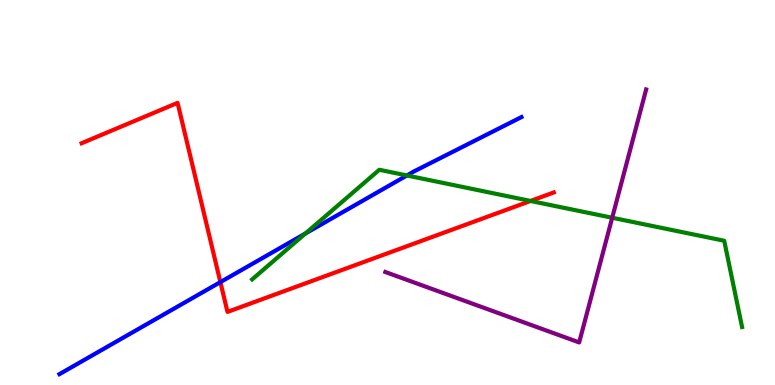[{'lines': ['blue', 'red'], 'intersections': [{'x': 2.84, 'y': 2.67}]}, {'lines': ['green', 'red'], 'intersections': [{'x': 6.85, 'y': 4.78}]}, {'lines': ['purple', 'red'], 'intersections': []}, {'lines': ['blue', 'green'], 'intersections': [{'x': 3.94, 'y': 3.94}, {'x': 5.25, 'y': 5.44}]}, {'lines': ['blue', 'purple'], 'intersections': []}, {'lines': ['green', 'purple'], 'intersections': [{'x': 7.9, 'y': 4.34}]}]